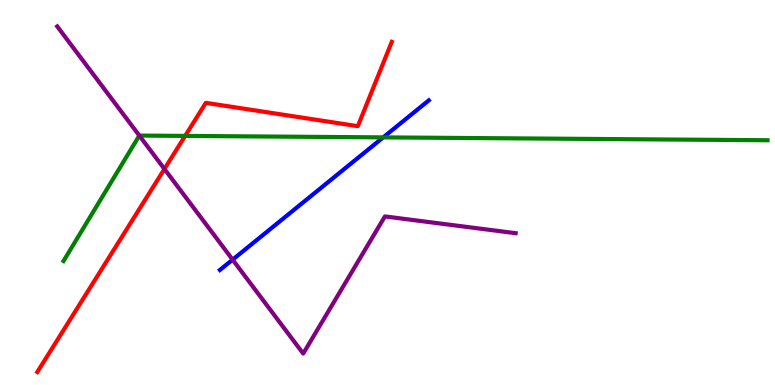[{'lines': ['blue', 'red'], 'intersections': []}, {'lines': ['green', 'red'], 'intersections': [{'x': 2.39, 'y': 6.47}]}, {'lines': ['purple', 'red'], 'intersections': [{'x': 2.12, 'y': 5.61}]}, {'lines': ['blue', 'green'], 'intersections': [{'x': 4.94, 'y': 6.43}]}, {'lines': ['blue', 'purple'], 'intersections': [{'x': 3.0, 'y': 3.26}]}, {'lines': ['green', 'purple'], 'intersections': [{'x': 1.8, 'y': 6.48}]}]